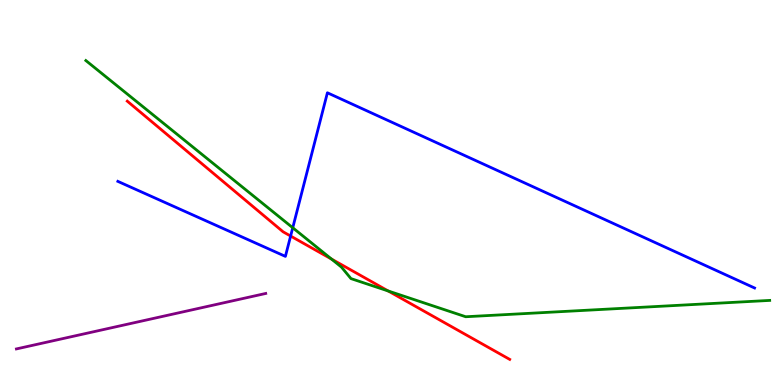[{'lines': ['blue', 'red'], 'intersections': [{'x': 3.75, 'y': 3.87}]}, {'lines': ['green', 'red'], 'intersections': [{'x': 4.28, 'y': 3.27}, {'x': 5.01, 'y': 2.44}]}, {'lines': ['purple', 'red'], 'intersections': []}, {'lines': ['blue', 'green'], 'intersections': [{'x': 3.78, 'y': 4.08}]}, {'lines': ['blue', 'purple'], 'intersections': []}, {'lines': ['green', 'purple'], 'intersections': []}]